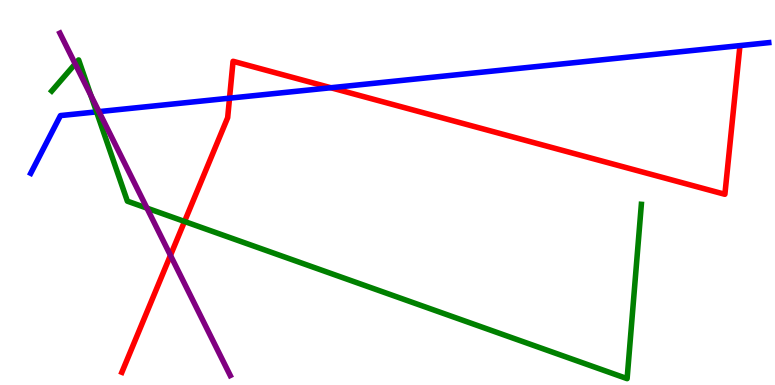[{'lines': ['blue', 'red'], 'intersections': [{'x': 2.96, 'y': 7.45}, {'x': 4.27, 'y': 7.72}]}, {'lines': ['green', 'red'], 'intersections': [{'x': 2.38, 'y': 4.25}]}, {'lines': ['purple', 'red'], 'intersections': [{'x': 2.2, 'y': 3.37}]}, {'lines': ['blue', 'green'], 'intersections': [{'x': 1.25, 'y': 7.09}]}, {'lines': ['blue', 'purple'], 'intersections': [{'x': 1.28, 'y': 7.1}]}, {'lines': ['green', 'purple'], 'intersections': [{'x': 0.97, 'y': 8.34}, {'x': 1.17, 'y': 7.52}, {'x': 1.9, 'y': 4.59}]}]